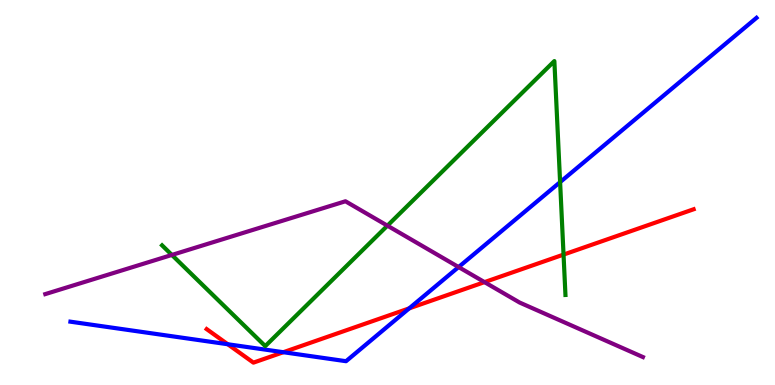[{'lines': ['blue', 'red'], 'intersections': [{'x': 2.94, 'y': 1.06}, {'x': 3.66, 'y': 0.852}, {'x': 5.28, 'y': 1.99}]}, {'lines': ['green', 'red'], 'intersections': [{'x': 7.27, 'y': 3.39}]}, {'lines': ['purple', 'red'], 'intersections': [{'x': 6.25, 'y': 2.67}]}, {'lines': ['blue', 'green'], 'intersections': [{'x': 7.23, 'y': 5.27}]}, {'lines': ['blue', 'purple'], 'intersections': [{'x': 5.92, 'y': 3.06}]}, {'lines': ['green', 'purple'], 'intersections': [{'x': 2.22, 'y': 3.38}, {'x': 5.0, 'y': 4.14}]}]